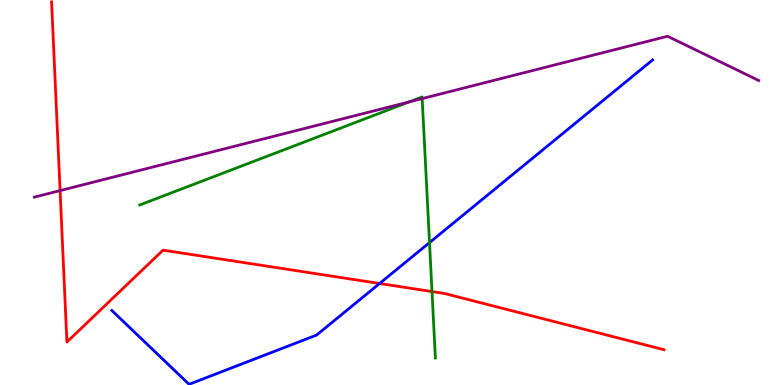[{'lines': ['blue', 'red'], 'intersections': [{'x': 4.9, 'y': 2.64}]}, {'lines': ['green', 'red'], 'intersections': [{'x': 5.57, 'y': 2.43}]}, {'lines': ['purple', 'red'], 'intersections': [{'x': 0.775, 'y': 5.05}]}, {'lines': ['blue', 'green'], 'intersections': [{'x': 5.54, 'y': 3.7}]}, {'lines': ['blue', 'purple'], 'intersections': []}, {'lines': ['green', 'purple'], 'intersections': [{'x': 5.28, 'y': 7.35}, {'x': 5.45, 'y': 7.44}]}]